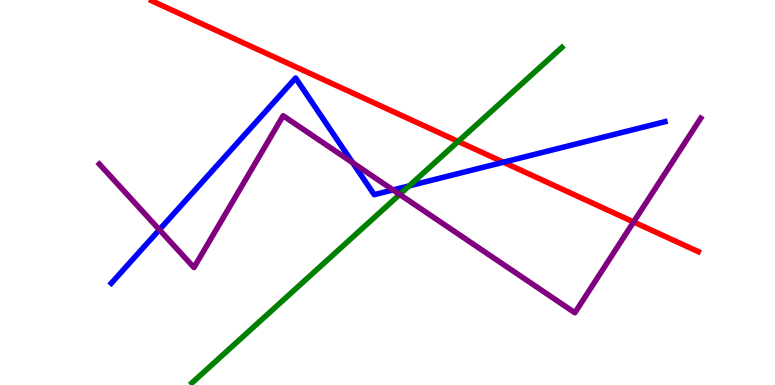[{'lines': ['blue', 'red'], 'intersections': [{'x': 6.5, 'y': 5.79}]}, {'lines': ['green', 'red'], 'intersections': [{'x': 5.91, 'y': 6.33}]}, {'lines': ['purple', 'red'], 'intersections': [{'x': 8.18, 'y': 4.23}]}, {'lines': ['blue', 'green'], 'intersections': [{'x': 5.28, 'y': 5.17}]}, {'lines': ['blue', 'purple'], 'intersections': [{'x': 2.06, 'y': 4.03}, {'x': 4.55, 'y': 5.77}, {'x': 5.07, 'y': 5.07}]}, {'lines': ['green', 'purple'], 'intersections': [{'x': 5.16, 'y': 4.95}]}]